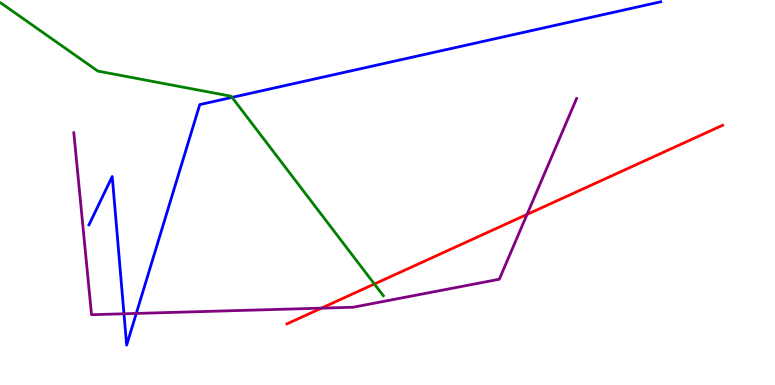[{'lines': ['blue', 'red'], 'intersections': []}, {'lines': ['green', 'red'], 'intersections': [{'x': 4.83, 'y': 2.62}]}, {'lines': ['purple', 'red'], 'intersections': [{'x': 4.15, 'y': 2.0}, {'x': 6.8, 'y': 4.43}]}, {'lines': ['blue', 'green'], 'intersections': [{'x': 2.99, 'y': 7.47}]}, {'lines': ['blue', 'purple'], 'intersections': [{'x': 1.6, 'y': 1.85}, {'x': 1.76, 'y': 1.86}]}, {'lines': ['green', 'purple'], 'intersections': []}]